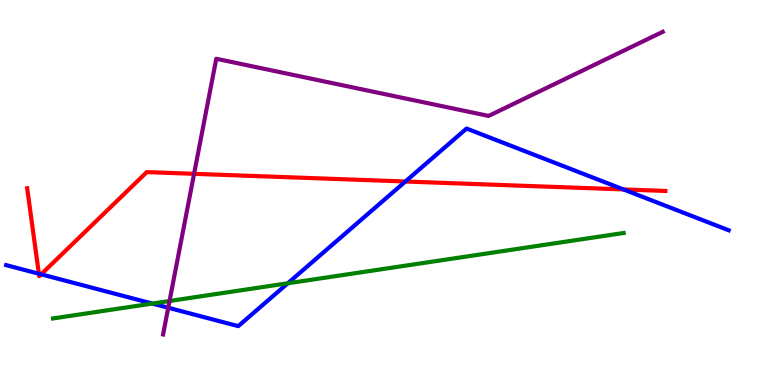[{'lines': ['blue', 'red'], 'intersections': [{'x': 0.502, 'y': 2.89}, {'x': 0.531, 'y': 2.87}, {'x': 5.23, 'y': 5.29}, {'x': 8.04, 'y': 5.08}]}, {'lines': ['green', 'red'], 'intersections': []}, {'lines': ['purple', 'red'], 'intersections': [{'x': 2.5, 'y': 5.49}]}, {'lines': ['blue', 'green'], 'intersections': [{'x': 1.97, 'y': 2.12}, {'x': 3.71, 'y': 2.64}]}, {'lines': ['blue', 'purple'], 'intersections': [{'x': 2.17, 'y': 2.01}]}, {'lines': ['green', 'purple'], 'intersections': [{'x': 2.19, 'y': 2.18}]}]